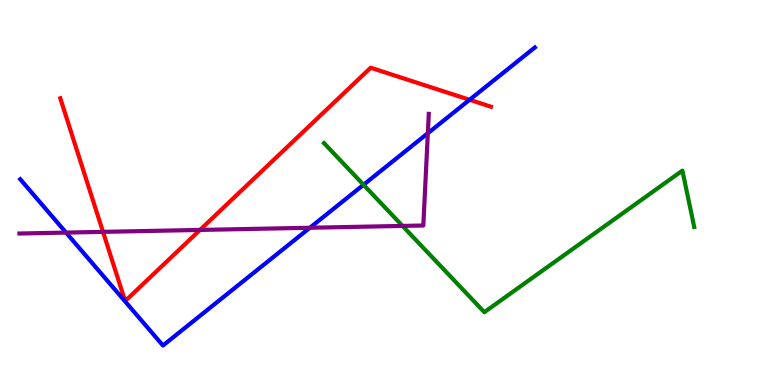[{'lines': ['blue', 'red'], 'intersections': [{'x': 6.06, 'y': 7.41}]}, {'lines': ['green', 'red'], 'intersections': []}, {'lines': ['purple', 'red'], 'intersections': [{'x': 1.33, 'y': 3.98}, {'x': 2.58, 'y': 4.03}]}, {'lines': ['blue', 'green'], 'intersections': [{'x': 4.69, 'y': 5.2}]}, {'lines': ['blue', 'purple'], 'intersections': [{'x': 0.852, 'y': 3.96}, {'x': 4.0, 'y': 4.08}, {'x': 5.52, 'y': 6.54}]}, {'lines': ['green', 'purple'], 'intersections': [{'x': 5.19, 'y': 4.13}]}]